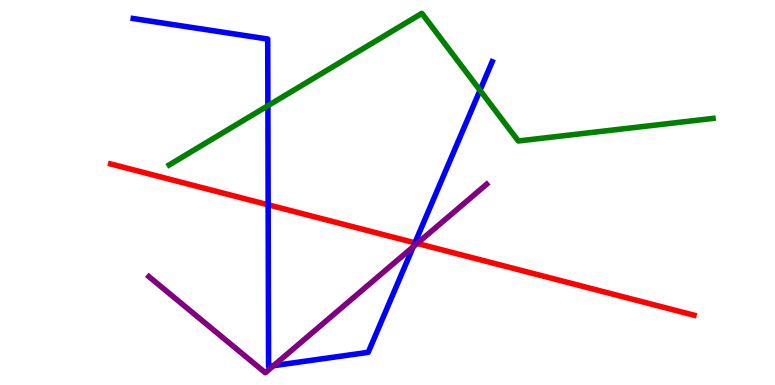[{'lines': ['blue', 'red'], 'intersections': [{'x': 3.46, 'y': 4.68}, {'x': 5.35, 'y': 3.69}]}, {'lines': ['green', 'red'], 'intersections': []}, {'lines': ['purple', 'red'], 'intersections': [{'x': 5.38, 'y': 3.68}]}, {'lines': ['blue', 'green'], 'intersections': [{'x': 3.46, 'y': 7.25}, {'x': 6.19, 'y': 7.65}]}, {'lines': ['blue', 'purple'], 'intersections': [{'x': 3.53, 'y': 0.502}, {'x': 5.33, 'y': 3.59}]}, {'lines': ['green', 'purple'], 'intersections': []}]